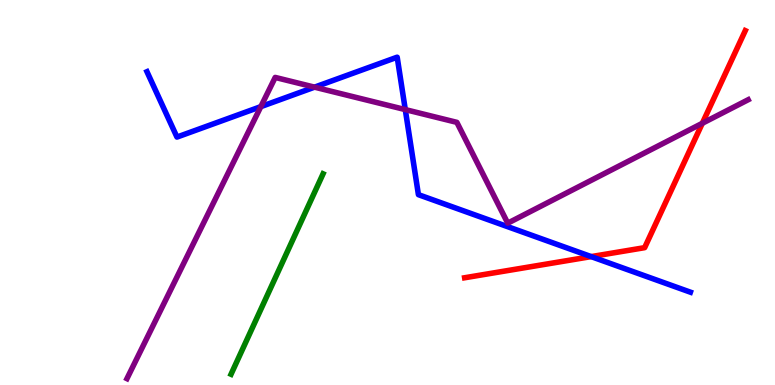[{'lines': ['blue', 'red'], 'intersections': [{'x': 7.63, 'y': 3.33}]}, {'lines': ['green', 'red'], 'intersections': []}, {'lines': ['purple', 'red'], 'intersections': [{'x': 9.06, 'y': 6.8}]}, {'lines': ['blue', 'green'], 'intersections': []}, {'lines': ['blue', 'purple'], 'intersections': [{'x': 3.37, 'y': 7.23}, {'x': 4.06, 'y': 7.74}, {'x': 5.23, 'y': 7.15}]}, {'lines': ['green', 'purple'], 'intersections': []}]